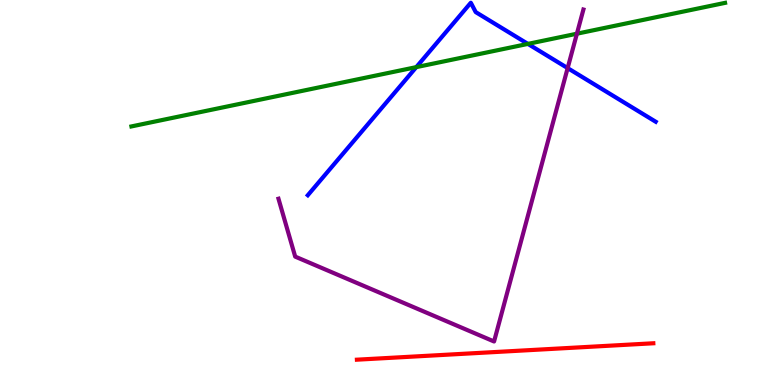[{'lines': ['blue', 'red'], 'intersections': []}, {'lines': ['green', 'red'], 'intersections': []}, {'lines': ['purple', 'red'], 'intersections': []}, {'lines': ['blue', 'green'], 'intersections': [{'x': 5.37, 'y': 8.26}, {'x': 6.81, 'y': 8.86}]}, {'lines': ['blue', 'purple'], 'intersections': [{'x': 7.32, 'y': 8.23}]}, {'lines': ['green', 'purple'], 'intersections': [{'x': 7.44, 'y': 9.12}]}]